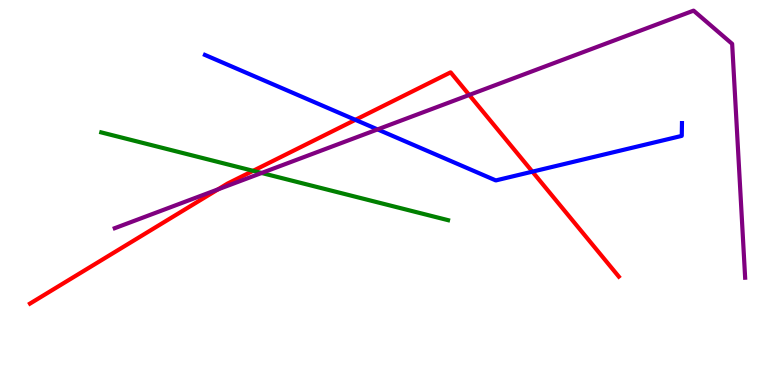[{'lines': ['blue', 'red'], 'intersections': [{'x': 4.59, 'y': 6.89}, {'x': 6.87, 'y': 5.54}]}, {'lines': ['green', 'red'], 'intersections': [{'x': 3.27, 'y': 5.56}]}, {'lines': ['purple', 'red'], 'intersections': [{'x': 2.81, 'y': 5.08}, {'x': 6.05, 'y': 7.53}]}, {'lines': ['blue', 'green'], 'intersections': []}, {'lines': ['blue', 'purple'], 'intersections': [{'x': 4.87, 'y': 6.64}]}, {'lines': ['green', 'purple'], 'intersections': [{'x': 3.38, 'y': 5.51}]}]